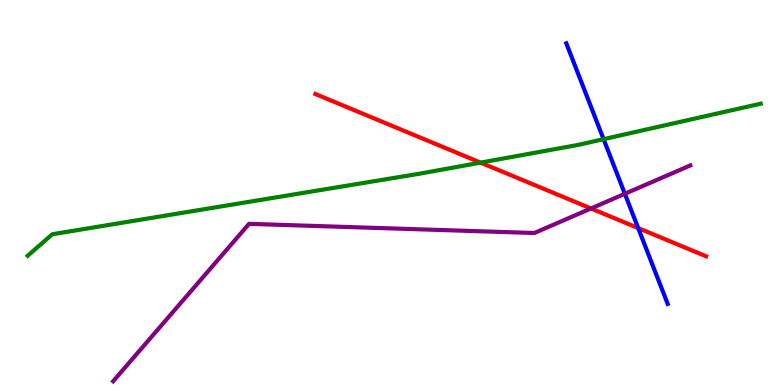[{'lines': ['blue', 'red'], 'intersections': [{'x': 8.23, 'y': 4.08}]}, {'lines': ['green', 'red'], 'intersections': [{'x': 6.2, 'y': 5.78}]}, {'lines': ['purple', 'red'], 'intersections': [{'x': 7.63, 'y': 4.58}]}, {'lines': ['blue', 'green'], 'intersections': [{'x': 7.79, 'y': 6.39}]}, {'lines': ['blue', 'purple'], 'intersections': [{'x': 8.06, 'y': 4.97}]}, {'lines': ['green', 'purple'], 'intersections': []}]